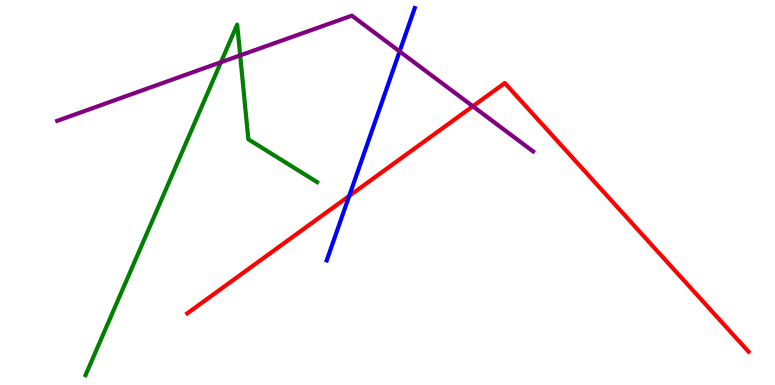[{'lines': ['blue', 'red'], 'intersections': [{'x': 4.51, 'y': 4.91}]}, {'lines': ['green', 'red'], 'intersections': []}, {'lines': ['purple', 'red'], 'intersections': [{'x': 6.1, 'y': 7.24}]}, {'lines': ['blue', 'green'], 'intersections': []}, {'lines': ['blue', 'purple'], 'intersections': [{'x': 5.16, 'y': 8.66}]}, {'lines': ['green', 'purple'], 'intersections': [{'x': 2.85, 'y': 8.38}, {'x': 3.1, 'y': 8.56}]}]